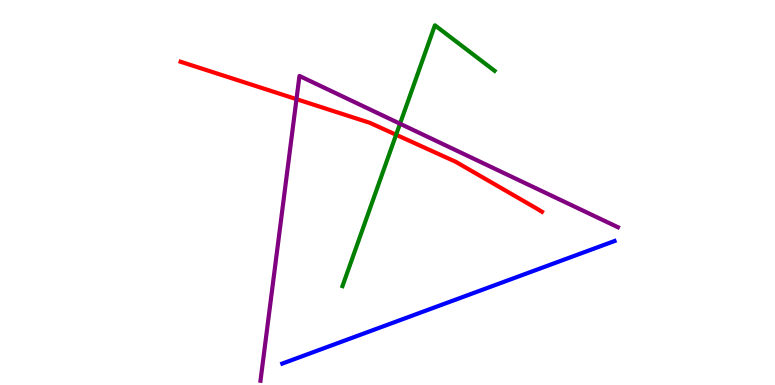[{'lines': ['blue', 'red'], 'intersections': []}, {'lines': ['green', 'red'], 'intersections': [{'x': 5.11, 'y': 6.5}]}, {'lines': ['purple', 'red'], 'intersections': [{'x': 3.83, 'y': 7.42}]}, {'lines': ['blue', 'green'], 'intersections': []}, {'lines': ['blue', 'purple'], 'intersections': []}, {'lines': ['green', 'purple'], 'intersections': [{'x': 5.16, 'y': 6.79}]}]